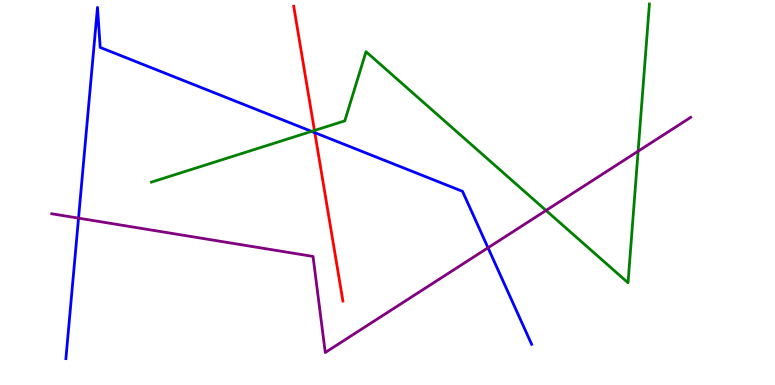[{'lines': ['blue', 'red'], 'intersections': [{'x': 4.06, 'y': 6.55}]}, {'lines': ['green', 'red'], 'intersections': [{'x': 4.06, 'y': 6.61}]}, {'lines': ['purple', 'red'], 'intersections': []}, {'lines': ['blue', 'green'], 'intersections': [{'x': 4.02, 'y': 6.59}]}, {'lines': ['blue', 'purple'], 'intersections': [{'x': 1.01, 'y': 4.33}, {'x': 6.3, 'y': 3.56}]}, {'lines': ['green', 'purple'], 'intersections': [{'x': 7.05, 'y': 4.53}, {'x': 8.23, 'y': 6.07}]}]